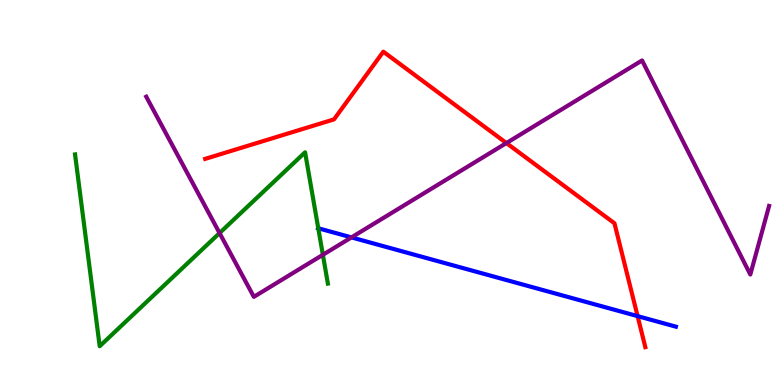[{'lines': ['blue', 'red'], 'intersections': [{'x': 8.23, 'y': 1.79}]}, {'lines': ['green', 'red'], 'intersections': []}, {'lines': ['purple', 'red'], 'intersections': [{'x': 6.53, 'y': 6.28}]}, {'lines': ['blue', 'green'], 'intersections': [{'x': 4.11, 'y': 4.07}]}, {'lines': ['blue', 'purple'], 'intersections': [{'x': 4.53, 'y': 3.83}]}, {'lines': ['green', 'purple'], 'intersections': [{'x': 2.83, 'y': 3.95}, {'x': 4.17, 'y': 3.38}]}]